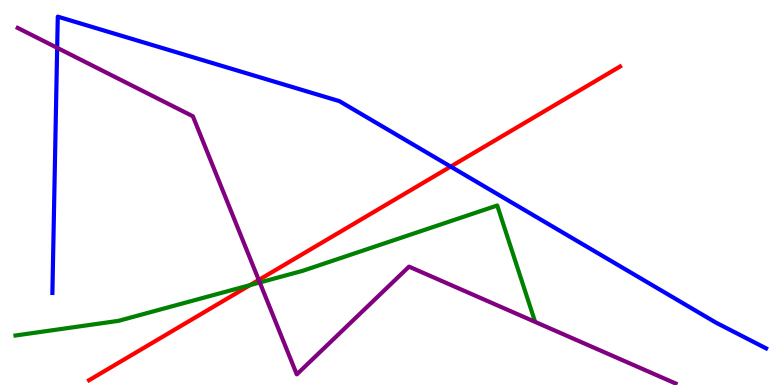[{'lines': ['blue', 'red'], 'intersections': [{'x': 5.82, 'y': 5.67}]}, {'lines': ['green', 'red'], 'intersections': [{'x': 3.23, 'y': 2.59}]}, {'lines': ['purple', 'red'], 'intersections': [{'x': 3.34, 'y': 2.73}]}, {'lines': ['blue', 'green'], 'intersections': []}, {'lines': ['blue', 'purple'], 'intersections': [{'x': 0.738, 'y': 8.76}]}, {'lines': ['green', 'purple'], 'intersections': [{'x': 3.35, 'y': 2.66}]}]